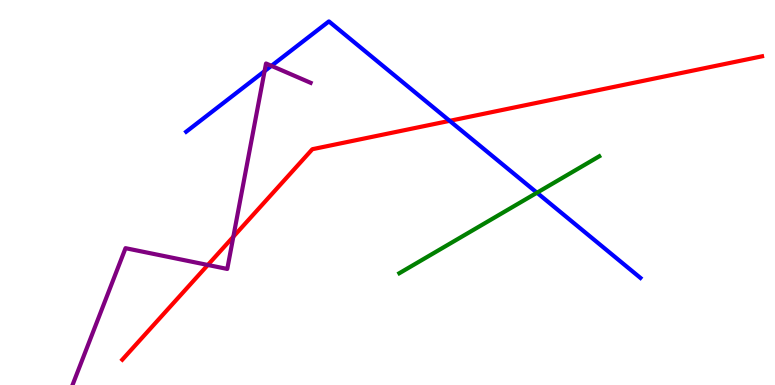[{'lines': ['blue', 'red'], 'intersections': [{'x': 5.8, 'y': 6.86}]}, {'lines': ['green', 'red'], 'intersections': []}, {'lines': ['purple', 'red'], 'intersections': [{'x': 2.68, 'y': 3.12}, {'x': 3.01, 'y': 3.85}]}, {'lines': ['blue', 'green'], 'intersections': [{'x': 6.93, 'y': 4.99}]}, {'lines': ['blue', 'purple'], 'intersections': [{'x': 3.41, 'y': 8.15}, {'x': 3.5, 'y': 8.29}]}, {'lines': ['green', 'purple'], 'intersections': []}]